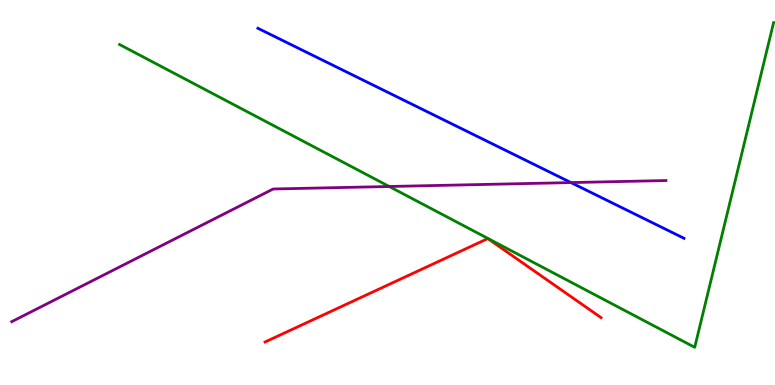[{'lines': ['blue', 'red'], 'intersections': []}, {'lines': ['green', 'red'], 'intersections': []}, {'lines': ['purple', 'red'], 'intersections': []}, {'lines': ['blue', 'green'], 'intersections': []}, {'lines': ['blue', 'purple'], 'intersections': [{'x': 7.37, 'y': 5.26}]}, {'lines': ['green', 'purple'], 'intersections': [{'x': 5.02, 'y': 5.16}]}]